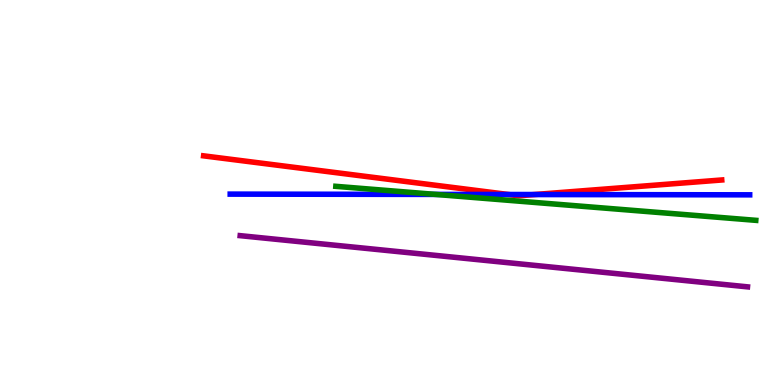[{'lines': ['blue', 'red'], 'intersections': [{'x': 6.56, 'y': 4.95}, {'x': 6.9, 'y': 4.95}]}, {'lines': ['green', 'red'], 'intersections': []}, {'lines': ['purple', 'red'], 'intersections': []}, {'lines': ['blue', 'green'], 'intersections': [{'x': 5.62, 'y': 4.95}]}, {'lines': ['blue', 'purple'], 'intersections': []}, {'lines': ['green', 'purple'], 'intersections': []}]